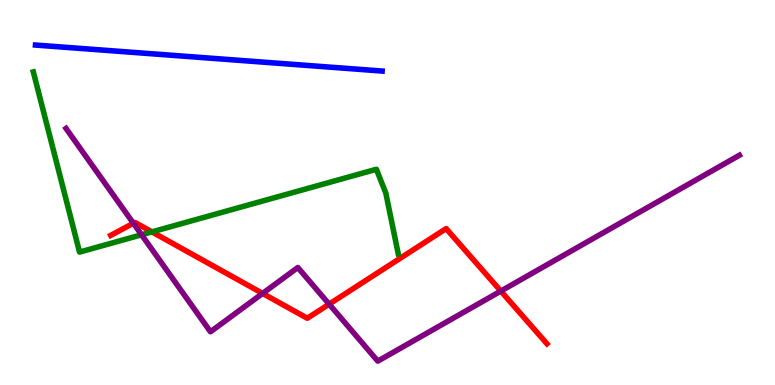[{'lines': ['blue', 'red'], 'intersections': []}, {'lines': ['green', 'red'], 'intersections': [{'x': 1.96, 'y': 3.98}]}, {'lines': ['purple', 'red'], 'intersections': [{'x': 1.72, 'y': 4.2}, {'x': 3.39, 'y': 2.38}, {'x': 4.25, 'y': 2.1}, {'x': 6.46, 'y': 2.44}]}, {'lines': ['blue', 'green'], 'intersections': []}, {'lines': ['blue', 'purple'], 'intersections': []}, {'lines': ['green', 'purple'], 'intersections': [{'x': 1.83, 'y': 3.9}]}]